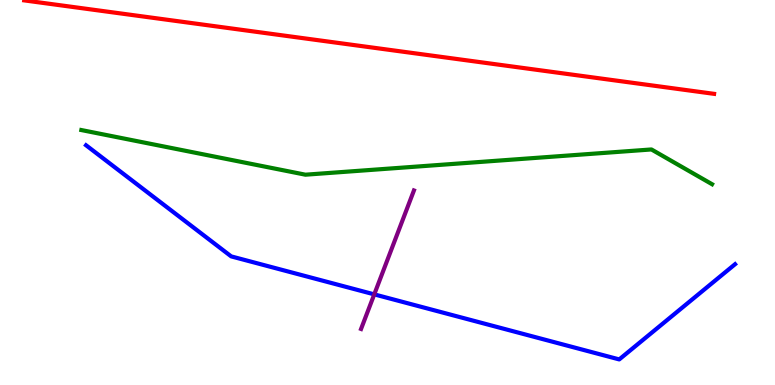[{'lines': ['blue', 'red'], 'intersections': []}, {'lines': ['green', 'red'], 'intersections': []}, {'lines': ['purple', 'red'], 'intersections': []}, {'lines': ['blue', 'green'], 'intersections': []}, {'lines': ['blue', 'purple'], 'intersections': [{'x': 4.83, 'y': 2.35}]}, {'lines': ['green', 'purple'], 'intersections': []}]